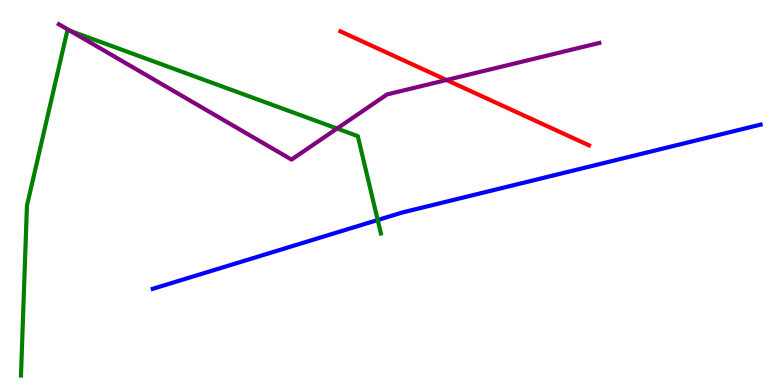[{'lines': ['blue', 'red'], 'intersections': []}, {'lines': ['green', 'red'], 'intersections': []}, {'lines': ['purple', 'red'], 'intersections': [{'x': 5.76, 'y': 7.92}]}, {'lines': ['blue', 'green'], 'intersections': [{'x': 4.87, 'y': 4.29}]}, {'lines': ['blue', 'purple'], 'intersections': []}, {'lines': ['green', 'purple'], 'intersections': [{'x': 0.905, 'y': 9.2}, {'x': 4.35, 'y': 6.66}]}]